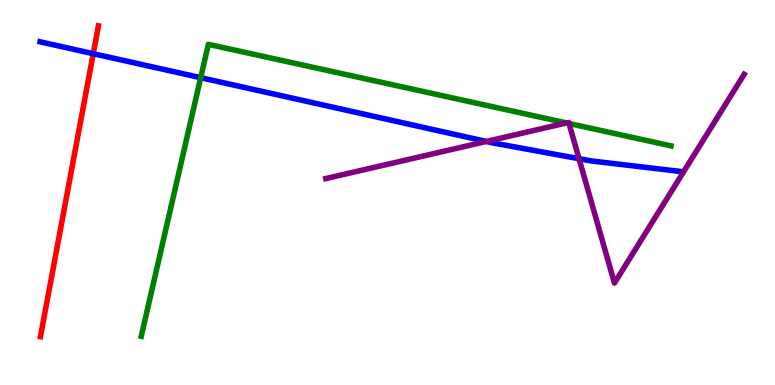[{'lines': ['blue', 'red'], 'intersections': [{'x': 1.2, 'y': 8.61}]}, {'lines': ['green', 'red'], 'intersections': []}, {'lines': ['purple', 'red'], 'intersections': []}, {'lines': ['blue', 'green'], 'intersections': [{'x': 2.59, 'y': 7.98}]}, {'lines': ['blue', 'purple'], 'intersections': [{'x': 6.27, 'y': 6.33}, {'x': 7.47, 'y': 5.88}]}, {'lines': ['green', 'purple'], 'intersections': [{'x': 7.31, 'y': 6.81}, {'x': 7.34, 'y': 6.79}]}]